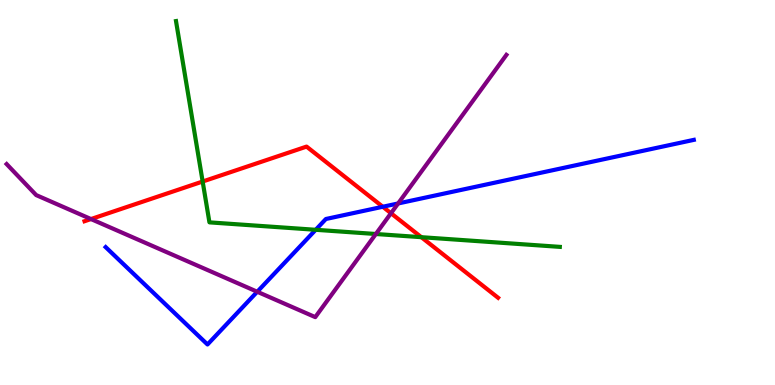[{'lines': ['blue', 'red'], 'intersections': [{'x': 4.94, 'y': 4.63}]}, {'lines': ['green', 'red'], 'intersections': [{'x': 2.61, 'y': 5.29}, {'x': 5.44, 'y': 3.84}]}, {'lines': ['purple', 'red'], 'intersections': [{'x': 1.17, 'y': 4.31}, {'x': 5.05, 'y': 4.46}]}, {'lines': ['blue', 'green'], 'intersections': [{'x': 4.07, 'y': 4.03}]}, {'lines': ['blue', 'purple'], 'intersections': [{'x': 3.32, 'y': 2.42}, {'x': 5.14, 'y': 4.72}]}, {'lines': ['green', 'purple'], 'intersections': [{'x': 4.85, 'y': 3.92}]}]